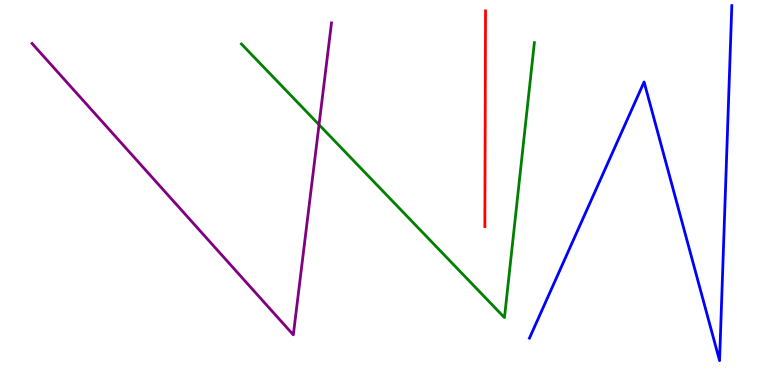[{'lines': ['blue', 'red'], 'intersections': []}, {'lines': ['green', 'red'], 'intersections': []}, {'lines': ['purple', 'red'], 'intersections': []}, {'lines': ['blue', 'green'], 'intersections': []}, {'lines': ['blue', 'purple'], 'intersections': []}, {'lines': ['green', 'purple'], 'intersections': [{'x': 4.12, 'y': 6.76}]}]